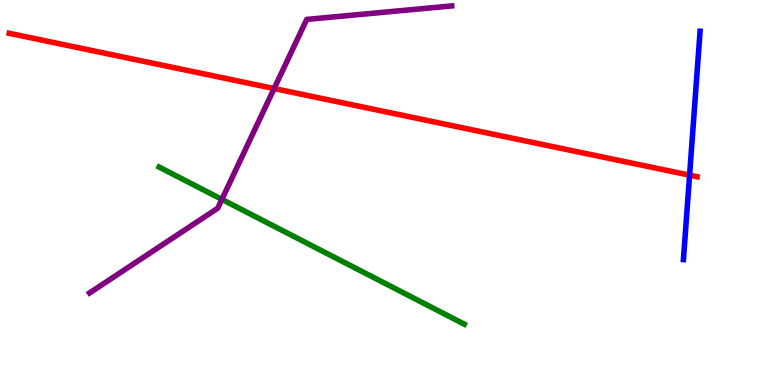[{'lines': ['blue', 'red'], 'intersections': [{'x': 8.9, 'y': 5.45}]}, {'lines': ['green', 'red'], 'intersections': []}, {'lines': ['purple', 'red'], 'intersections': [{'x': 3.54, 'y': 7.7}]}, {'lines': ['blue', 'green'], 'intersections': []}, {'lines': ['blue', 'purple'], 'intersections': []}, {'lines': ['green', 'purple'], 'intersections': [{'x': 2.86, 'y': 4.82}]}]